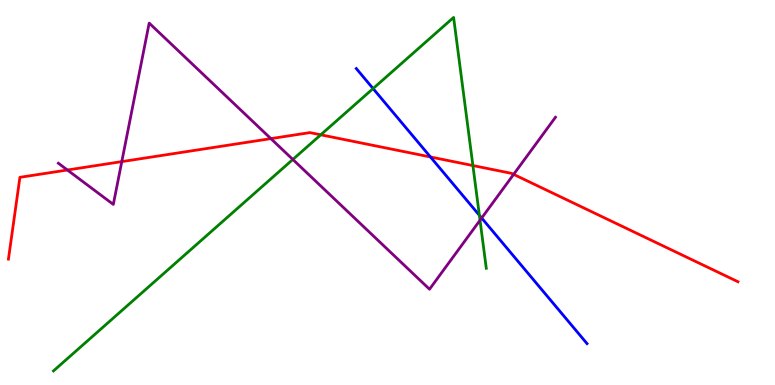[{'lines': ['blue', 'red'], 'intersections': [{'x': 5.55, 'y': 5.92}]}, {'lines': ['green', 'red'], 'intersections': [{'x': 4.14, 'y': 6.5}, {'x': 6.1, 'y': 5.7}]}, {'lines': ['purple', 'red'], 'intersections': [{'x': 0.87, 'y': 5.58}, {'x': 1.57, 'y': 5.8}, {'x': 3.5, 'y': 6.4}, {'x': 6.63, 'y': 5.47}]}, {'lines': ['blue', 'green'], 'intersections': [{'x': 4.81, 'y': 7.7}, {'x': 6.19, 'y': 4.41}]}, {'lines': ['blue', 'purple'], 'intersections': [{'x': 6.22, 'y': 4.34}]}, {'lines': ['green', 'purple'], 'intersections': [{'x': 3.78, 'y': 5.86}, {'x': 6.19, 'y': 4.28}]}]